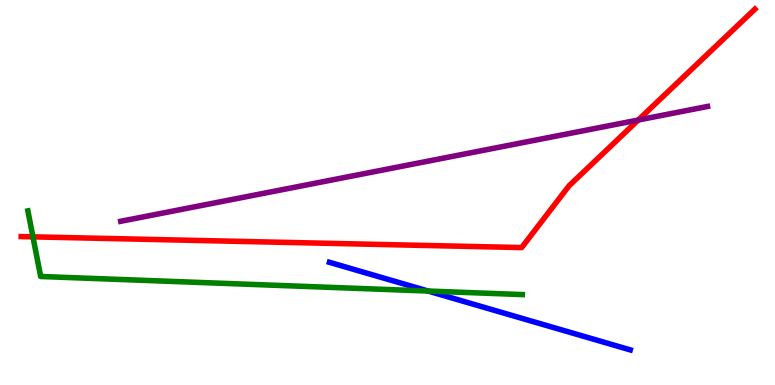[{'lines': ['blue', 'red'], 'intersections': []}, {'lines': ['green', 'red'], 'intersections': [{'x': 0.425, 'y': 3.85}]}, {'lines': ['purple', 'red'], 'intersections': [{'x': 8.24, 'y': 6.88}]}, {'lines': ['blue', 'green'], 'intersections': [{'x': 5.52, 'y': 2.44}]}, {'lines': ['blue', 'purple'], 'intersections': []}, {'lines': ['green', 'purple'], 'intersections': []}]